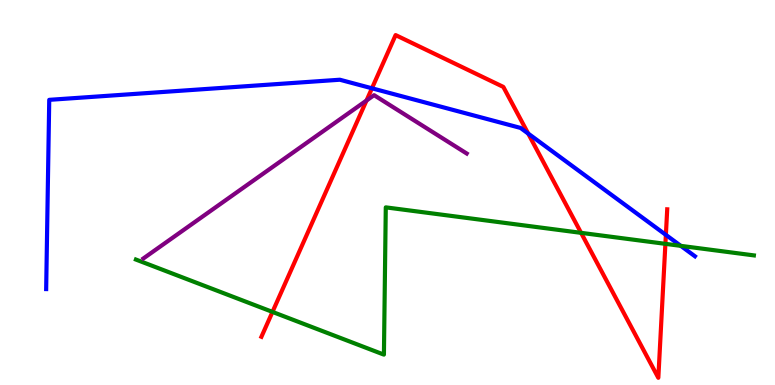[{'lines': ['blue', 'red'], 'intersections': [{'x': 4.8, 'y': 7.71}, {'x': 6.82, 'y': 6.53}, {'x': 8.59, 'y': 3.9}]}, {'lines': ['green', 'red'], 'intersections': [{'x': 3.52, 'y': 1.9}, {'x': 7.5, 'y': 3.95}, {'x': 8.59, 'y': 3.67}]}, {'lines': ['purple', 'red'], 'intersections': [{'x': 4.73, 'y': 7.39}]}, {'lines': ['blue', 'green'], 'intersections': [{'x': 8.78, 'y': 3.61}]}, {'lines': ['blue', 'purple'], 'intersections': []}, {'lines': ['green', 'purple'], 'intersections': []}]